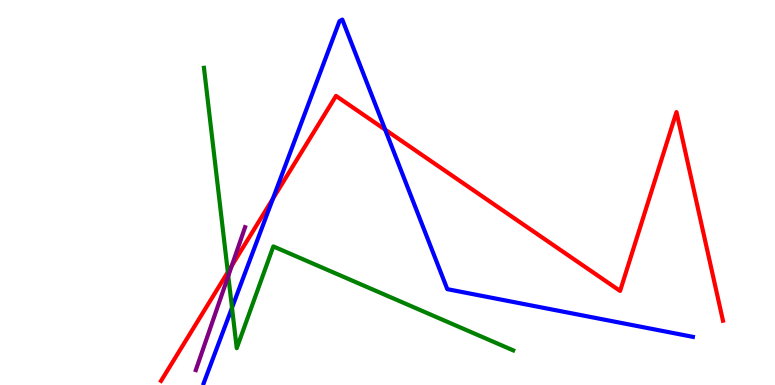[{'lines': ['blue', 'red'], 'intersections': [{'x': 3.52, 'y': 4.84}, {'x': 4.97, 'y': 6.63}]}, {'lines': ['green', 'red'], 'intersections': [{'x': 2.94, 'y': 2.93}]}, {'lines': ['purple', 'red'], 'intersections': [{'x': 2.99, 'y': 3.1}]}, {'lines': ['blue', 'green'], 'intersections': [{'x': 2.99, 'y': 2.01}]}, {'lines': ['blue', 'purple'], 'intersections': []}, {'lines': ['green', 'purple'], 'intersections': [{'x': 2.95, 'y': 2.83}]}]